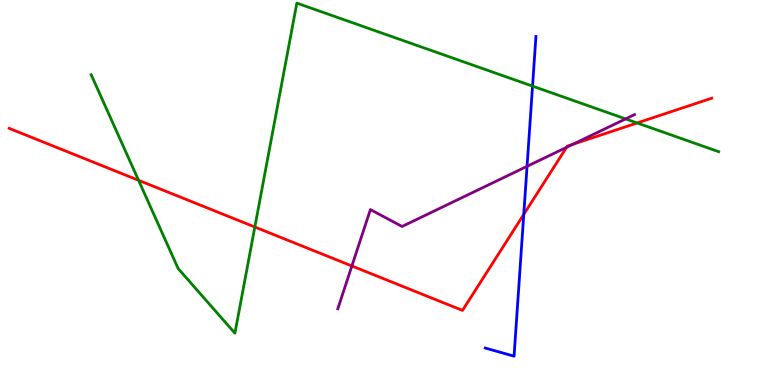[{'lines': ['blue', 'red'], 'intersections': [{'x': 6.76, 'y': 4.43}]}, {'lines': ['green', 'red'], 'intersections': [{'x': 1.79, 'y': 5.32}, {'x': 3.29, 'y': 4.1}, {'x': 8.22, 'y': 6.81}]}, {'lines': ['purple', 'red'], 'intersections': [{'x': 4.54, 'y': 3.09}, {'x': 7.31, 'y': 6.17}, {'x': 7.39, 'y': 6.25}]}, {'lines': ['blue', 'green'], 'intersections': [{'x': 6.87, 'y': 7.76}]}, {'lines': ['blue', 'purple'], 'intersections': [{'x': 6.8, 'y': 5.68}]}, {'lines': ['green', 'purple'], 'intersections': [{'x': 8.07, 'y': 6.91}]}]